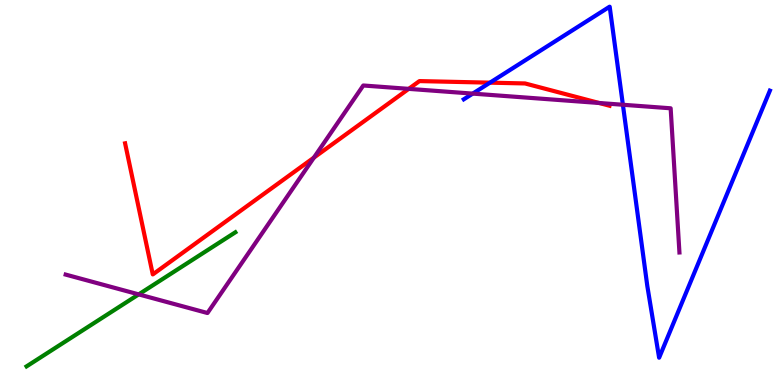[{'lines': ['blue', 'red'], 'intersections': [{'x': 6.32, 'y': 7.85}]}, {'lines': ['green', 'red'], 'intersections': []}, {'lines': ['purple', 'red'], 'intersections': [{'x': 4.05, 'y': 5.91}, {'x': 5.27, 'y': 7.69}, {'x': 7.73, 'y': 7.32}]}, {'lines': ['blue', 'green'], 'intersections': []}, {'lines': ['blue', 'purple'], 'intersections': [{'x': 6.1, 'y': 7.57}, {'x': 8.04, 'y': 7.28}]}, {'lines': ['green', 'purple'], 'intersections': [{'x': 1.79, 'y': 2.35}]}]